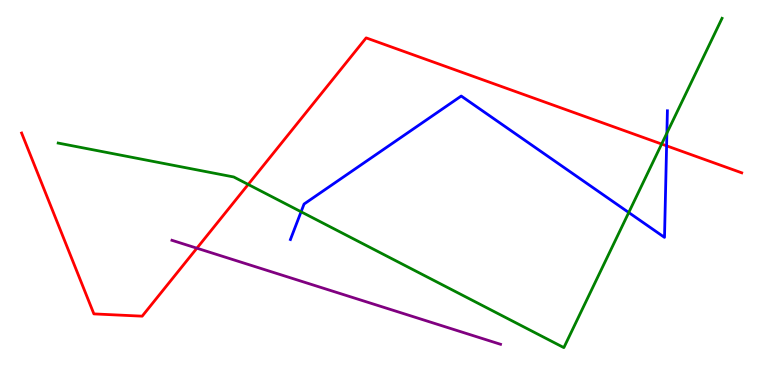[{'lines': ['blue', 'red'], 'intersections': [{'x': 8.6, 'y': 6.21}]}, {'lines': ['green', 'red'], 'intersections': [{'x': 3.2, 'y': 5.21}, {'x': 8.54, 'y': 6.26}]}, {'lines': ['purple', 'red'], 'intersections': [{'x': 2.54, 'y': 3.55}]}, {'lines': ['blue', 'green'], 'intersections': [{'x': 3.88, 'y': 4.5}, {'x': 8.11, 'y': 4.48}, {'x': 8.61, 'y': 6.54}]}, {'lines': ['blue', 'purple'], 'intersections': []}, {'lines': ['green', 'purple'], 'intersections': []}]